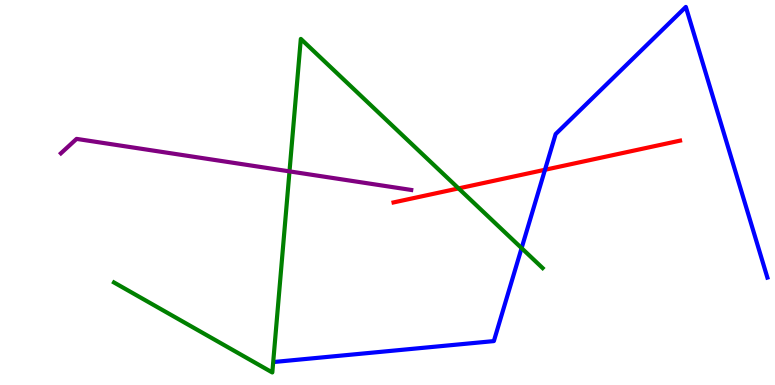[{'lines': ['blue', 'red'], 'intersections': [{'x': 7.03, 'y': 5.59}]}, {'lines': ['green', 'red'], 'intersections': [{'x': 5.92, 'y': 5.11}]}, {'lines': ['purple', 'red'], 'intersections': []}, {'lines': ['blue', 'green'], 'intersections': [{'x': 6.73, 'y': 3.56}]}, {'lines': ['blue', 'purple'], 'intersections': []}, {'lines': ['green', 'purple'], 'intersections': [{'x': 3.74, 'y': 5.55}]}]